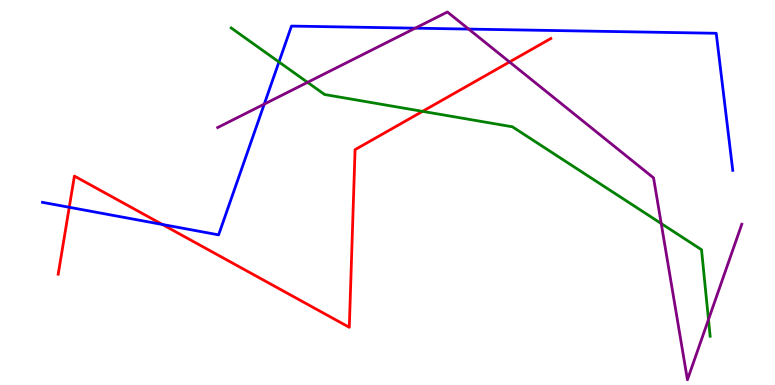[{'lines': ['blue', 'red'], 'intersections': [{'x': 0.894, 'y': 4.62}, {'x': 2.1, 'y': 4.17}]}, {'lines': ['green', 'red'], 'intersections': [{'x': 5.45, 'y': 7.11}]}, {'lines': ['purple', 'red'], 'intersections': [{'x': 6.57, 'y': 8.39}]}, {'lines': ['blue', 'green'], 'intersections': [{'x': 3.6, 'y': 8.39}]}, {'lines': ['blue', 'purple'], 'intersections': [{'x': 3.41, 'y': 7.3}, {'x': 5.36, 'y': 9.27}, {'x': 6.05, 'y': 9.24}]}, {'lines': ['green', 'purple'], 'intersections': [{'x': 3.97, 'y': 7.86}, {'x': 8.53, 'y': 4.19}, {'x': 9.14, 'y': 1.7}]}]